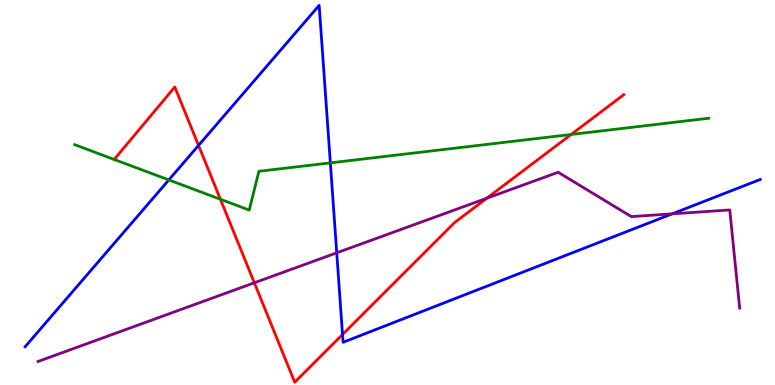[{'lines': ['blue', 'red'], 'intersections': [{'x': 2.56, 'y': 6.22}, {'x': 4.42, 'y': 1.31}]}, {'lines': ['green', 'red'], 'intersections': [{'x': 1.47, 'y': 5.86}, {'x': 2.84, 'y': 4.82}, {'x': 7.37, 'y': 6.51}]}, {'lines': ['purple', 'red'], 'intersections': [{'x': 3.28, 'y': 2.65}, {'x': 6.28, 'y': 4.85}]}, {'lines': ['blue', 'green'], 'intersections': [{'x': 2.18, 'y': 5.33}, {'x': 4.26, 'y': 5.77}]}, {'lines': ['blue', 'purple'], 'intersections': [{'x': 4.34, 'y': 3.43}, {'x': 8.67, 'y': 4.45}]}, {'lines': ['green', 'purple'], 'intersections': []}]